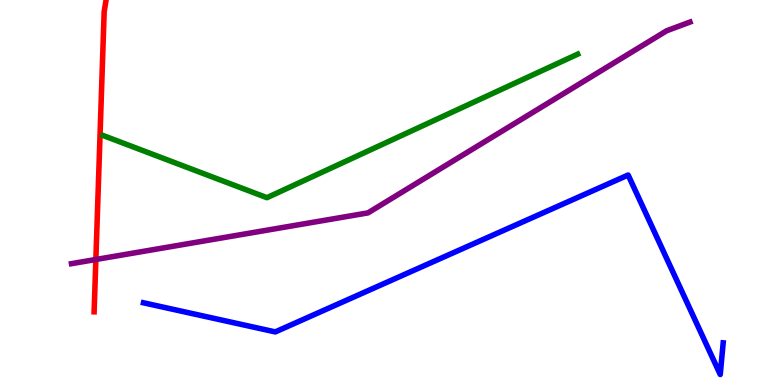[{'lines': ['blue', 'red'], 'intersections': []}, {'lines': ['green', 'red'], 'intersections': []}, {'lines': ['purple', 'red'], 'intersections': [{'x': 1.24, 'y': 3.26}]}, {'lines': ['blue', 'green'], 'intersections': []}, {'lines': ['blue', 'purple'], 'intersections': []}, {'lines': ['green', 'purple'], 'intersections': []}]